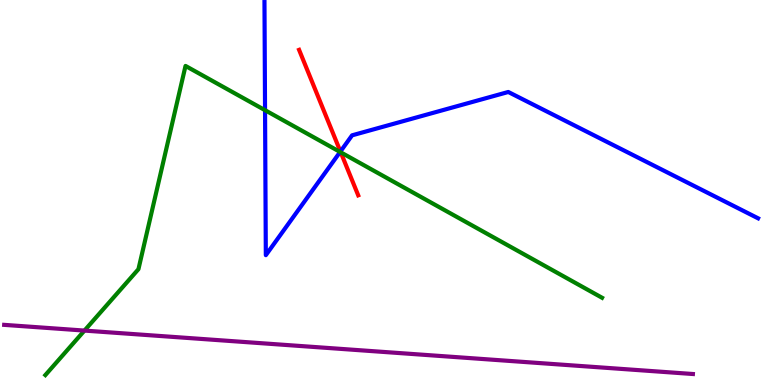[{'lines': ['blue', 'red'], 'intersections': [{'x': 4.39, 'y': 6.06}]}, {'lines': ['green', 'red'], 'intersections': [{'x': 4.4, 'y': 6.04}]}, {'lines': ['purple', 'red'], 'intersections': []}, {'lines': ['blue', 'green'], 'intersections': [{'x': 3.42, 'y': 7.14}, {'x': 4.39, 'y': 6.05}]}, {'lines': ['blue', 'purple'], 'intersections': []}, {'lines': ['green', 'purple'], 'intersections': [{'x': 1.09, 'y': 1.41}]}]